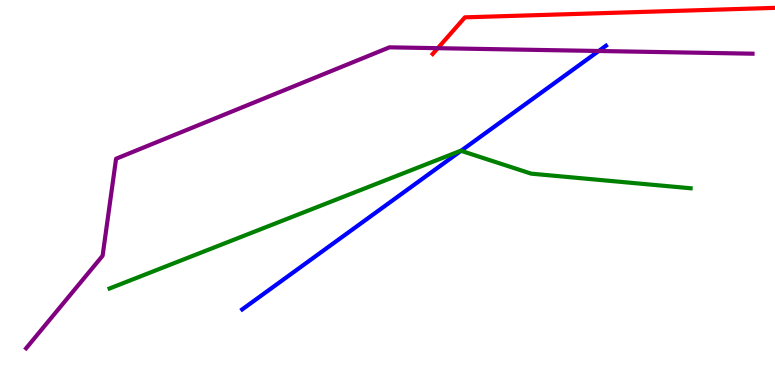[{'lines': ['blue', 'red'], 'intersections': []}, {'lines': ['green', 'red'], 'intersections': []}, {'lines': ['purple', 'red'], 'intersections': [{'x': 5.65, 'y': 8.75}]}, {'lines': ['blue', 'green'], 'intersections': [{'x': 5.95, 'y': 6.08}]}, {'lines': ['blue', 'purple'], 'intersections': [{'x': 7.73, 'y': 8.68}]}, {'lines': ['green', 'purple'], 'intersections': []}]